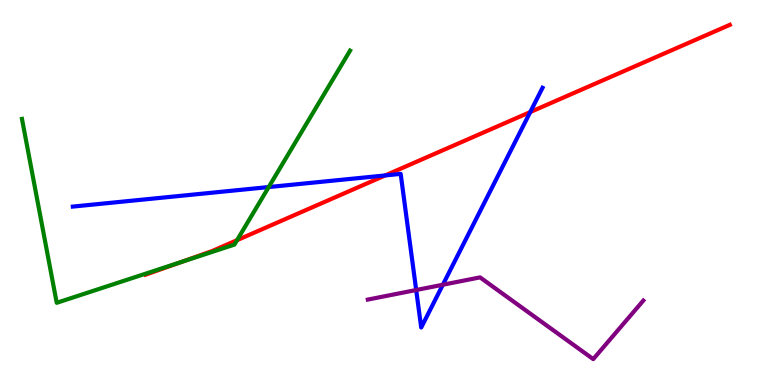[{'lines': ['blue', 'red'], 'intersections': [{'x': 4.97, 'y': 5.44}, {'x': 6.84, 'y': 7.09}]}, {'lines': ['green', 'red'], 'intersections': [{'x': 2.34, 'y': 3.2}, {'x': 3.06, 'y': 3.76}]}, {'lines': ['purple', 'red'], 'intersections': []}, {'lines': ['blue', 'green'], 'intersections': [{'x': 3.47, 'y': 5.14}]}, {'lines': ['blue', 'purple'], 'intersections': [{'x': 5.37, 'y': 2.47}, {'x': 5.71, 'y': 2.6}]}, {'lines': ['green', 'purple'], 'intersections': []}]